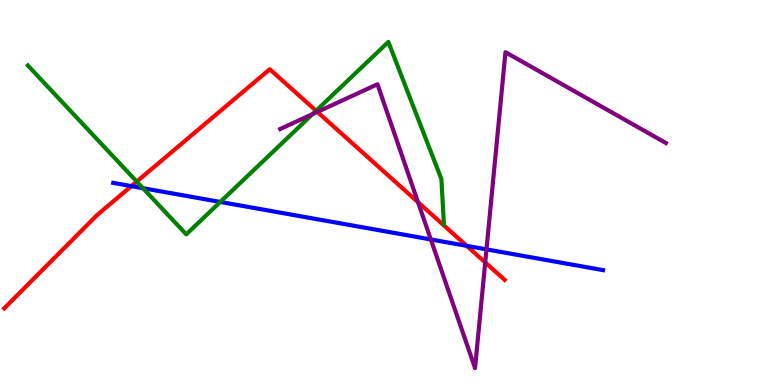[{'lines': ['blue', 'red'], 'intersections': [{'x': 1.7, 'y': 5.17}, {'x': 6.02, 'y': 3.61}]}, {'lines': ['green', 'red'], 'intersections': [{'x': 1.76, 'y': 5.28}, {'x': 4.08, 'y': 7.12}]}, {'lines': ['purple', 'red'], 'intersections': [{'x': 4.1, 'y': 7.09}, {'x': 5.39, 'y': 4.75}, {'x': 6.26, 'y': 3.18}]}, {'lines': ['blue', 'green'], 'intersections': [{'x': 1.84, 'y': 5.11}, {'x': 2.84, 'y': 4.75}]}, {'lines': ['blue', 'purple'], 'intersections': [{'x': 5.56, 'y': 3.78}, {'x': 6.28, 'y': 3.52}]}, {'lines': ['green', 'purple'], 'intersections': [{'x': 4.03, 'y': 7.04}]}]